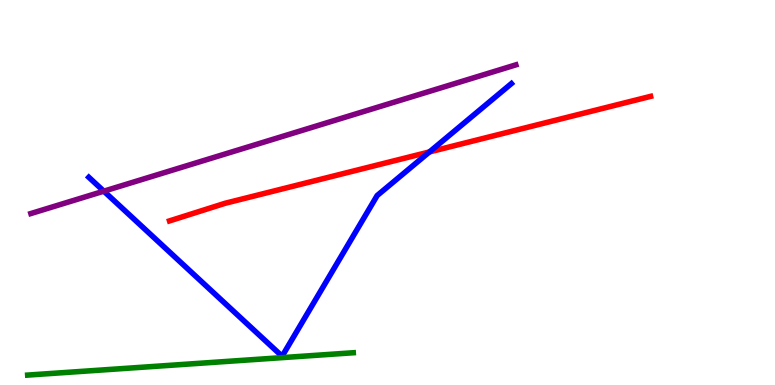[{'lines': ['blue', 'red'], 'intersections': [{'x': 5.54, 'y': 6.05}]}, {'lines': ['green', 'red'], 'intersections': []}, {'lines': ['purple', 'red'], 'intersections': []}, {'lines': ['blue', 'green'], 'intersections': []}, {'lines': ['blue', 'purple'], 'intersections': [{'x': 1.34, 'y': 5.03}]}, {'lines': ['green', 'purple'], 'intersections': []}]